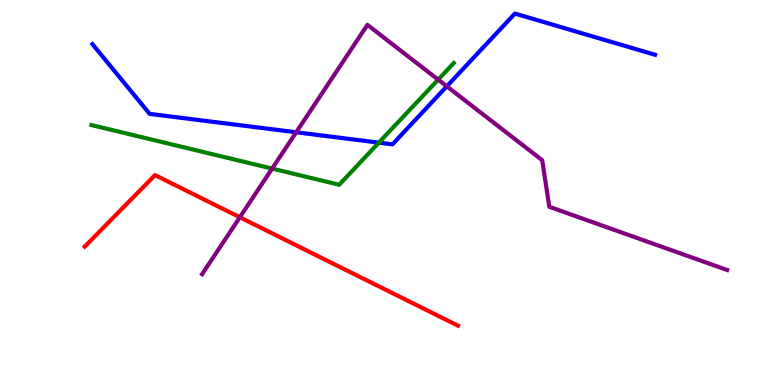[{'lines': ['blue', 'red'], 'intersections': []}, {'lines': ['green', 'red'], 'intersections': []}, {'lines': ['purple', 'red'], 'intersections': [{'x': 3.09, 'y': 4.36}]}, {'lines': ['blue', 'green'], 'intersections': [{'x': 4.89, 'y': 6.29}]}, {'lines': ['blue', 'purple'], 'intersections': [{'x': 3.82, 'y': 6.56}, {'x': 5.77, 'y': 7.76}]}, {'lines': ['green', 'purple'], 'intersections': [{'x': 3.51, 'y': 5.62}, {'x': 5.65, 'y': 7.93}]}]